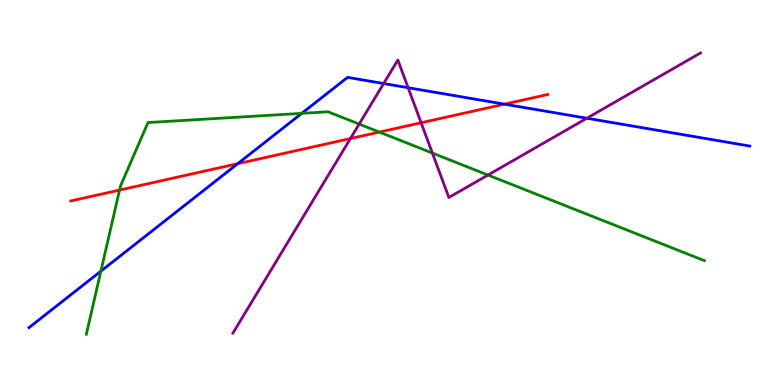[{'lines': ['blue', 'red'], 'intersections': [{'x': 3.07, 'y': 5.75}, {'x': 6.51, 'y': 7.29}]}, {'lines': ['green', 'red'], 'intersections': [{'x': 1.54, 'y': 5.06}, {'x': 4.89, 'y': 6.57}]}, {'lines': ['purple', 'red'], 'intersections': [{'x': 4.52, 'y': 6.4}, {'x': 5.43, 'y': 6.81}]}, {'lines': ['blue', 'green'], 'intersections': [{'x': 1.3, 'y': 2.96}, {'x': 3.89, 'y': 7.06}]}, {'lines': ['blue', 'purple'], 'intersections': [{'x': 4.95, 'y': 7.83}, {'x': 5.27, 'y': 7.72}, {'x': 7.57, 'y': 6.93}]}, {'lines': ['green', 'purple'], 'intersections': [{'x': 4.63, 'y': 6.78}, {'x': 5.58, 'y': 6.02}, {'x': 6.3, 'y': 5.45}]}]